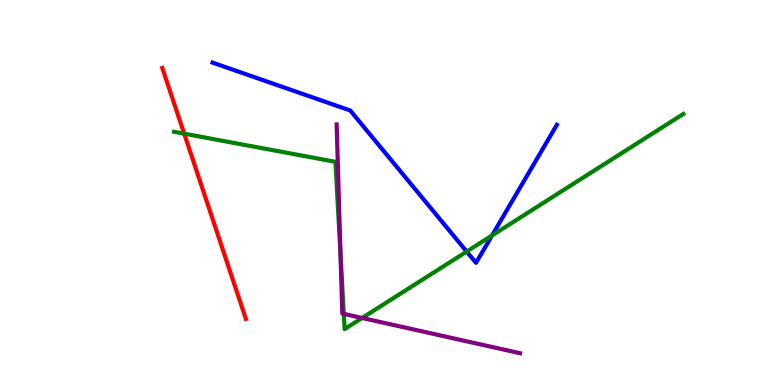[{'lines': ['blue', 'red'], 'intersections': []}, {'lines': ['green', 'red'], 'intersections': [{'x': 2.38, 'y': 6.53}]}, {'lines': ['purple', 'red'], 'intersections': []}, {'lines': ['blue', 'green'], 'intersections': [{'x': 6.02, 'y': 3.47}, {'x': 6.35, 'y': 3.88}]}, {'lines': ['blue', 'purple'], 'intersections': []}, {'lines': ['green', 'purple'], 'intersections': [{'x': 4.39, 'y': 3.38}, {'x': 4.44, 'y': 1.85}, {'x': 4.67, 'y': 1.74}]}]